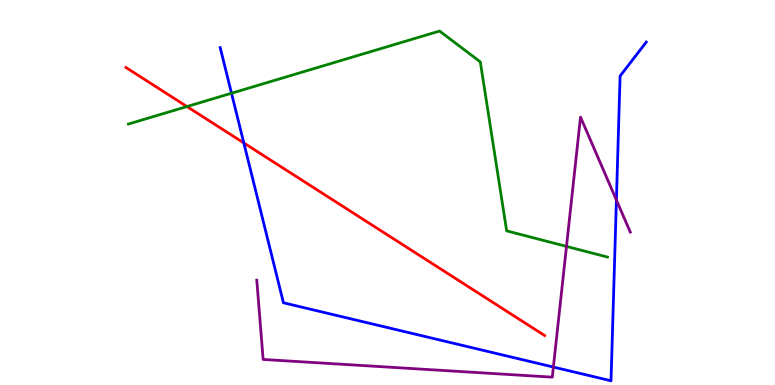[{'lines': ['blue', 'red'], 'intersections': [{'x': 3.15, 'y': 6.29}]}, {'lines': ['green', 'red'], 'intersections': [{'x': 2.41, 'y': 7.23}]}, {'lines': ['purple', 'red'], 'intersections': []}, {'lines': ['blue', 'green'], 'intersections': [{'x': 2.99, 'y': 7.58}]}, {'lines': ['blue', 'purple'], 'intersections': [{'x': 7.14, 'y': 0.466}, {'x': 7.95, 'y': 4.8}]}, {'lines': ['green', 'purple'], 'intersections': [{'x': 7.31, 'y': 3.6}]}]